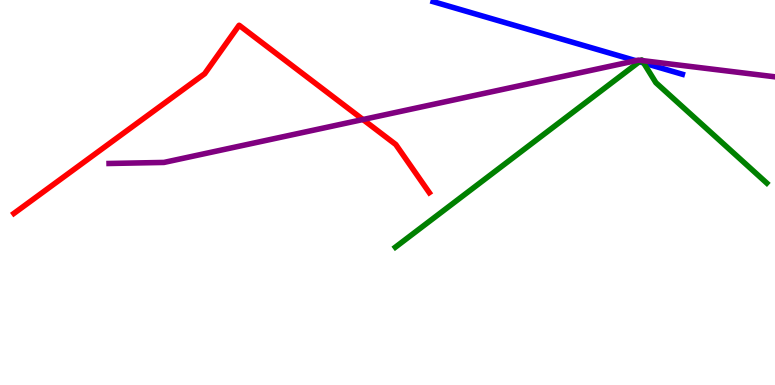[{'lines': ['blue', 'red'], 'intersections': []}, {'lines': ['green', 'red'], 'intersections': []}, {'lines': ['purple', 'red'], 'intersections': [{'x': 4.68, 'y': 6.9}]}, {'lines': ['blue', 'green'], 'intersections': [{'x': 8.25, 'y': 8.4}, {'x': 8.31, 'y': 8.36}]}, {'lines': ['blue', 'purple'], 'intersections': [{'x': 8.2, 'y': 8.42}]}, {'lines': ['green', 'purple'], 'intersections': [{'x': 8.27, 'y': 8.43}, {'x': 8.29, 'y': 8.43}]}]